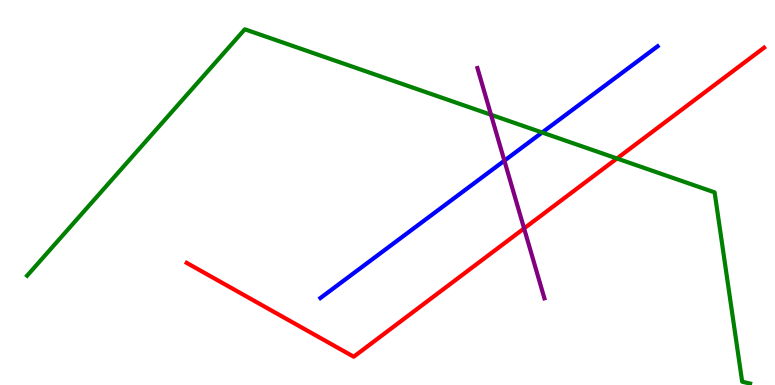[{'lines': ['blue', 'red'], 'intersections': []}, {'lines': ['green', 'red'], 'intersections': [{'x': 7.96, 'y': 5.88}]}, {'lines': ['purple', 'red'], 'intersections': [{'x': 6.76, 'y': 4.07}]}, {'lines': ['blue', 'green'], 'intersections': [{'x': 7.0, 'y': 6.56}]}, {'lines': ['blue', 'purple'], 'intersections': [{'x': 6.51, 'y': 5.83}]}, {'lines': ['green', 'purple'], 'intersections': [{'x': 6.34, 'y': 7.02}]}]